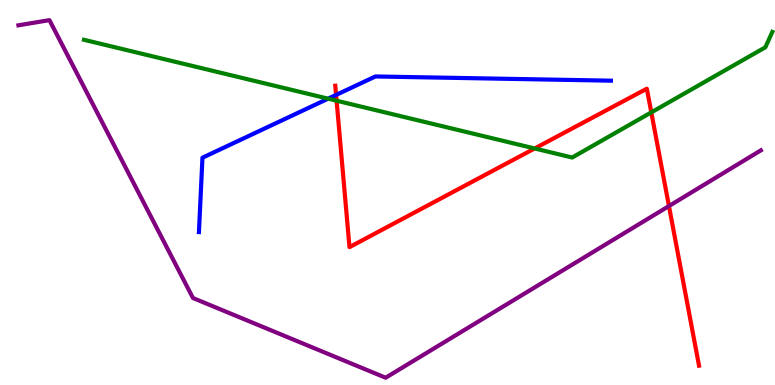[{'lines': ['blue', 'red'], 'intersections': [{'x': 4.34, 'y': 7.53}]}, {'lines': ['green', 'red'], 'intersections': [{'x': 4.34, 'y': 7.38}, {'x': 6.9, 'y': 6.14}, {'x': 8.4, 'y': 7.08}]}, {'lines': ['purple', 'red'], 'intersections': [{'x': 8.63, 'y': 4.65}]}, {'lines': ['blue', 'green'], 'intersections': [{'x': 4.23, 'y': 7.44}]}, {'lines': ['blue', 'purple'], 'intersections': []}, {'lines': ['green', 'purple'], 'intersections': []}]